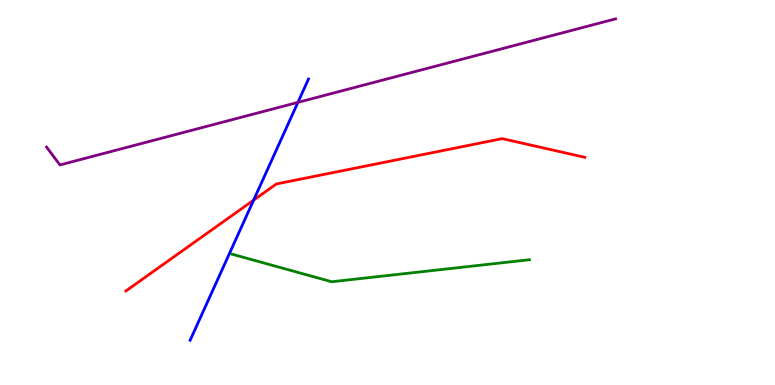[{'lines': ['blue', 'red'], 'intersections': [{'x': 3.27, 'y': 4.8}]}, {'lines': ['green', 'red'], 'intersections': []}, {'lines': ['purple', 'red'], 'intersections': []}, {'lines': ['blue', 'green'], 'intersections': []}, {'lines': ['blue', 'purple'], 'intersections': [{'x': 3.84, 'y': 7.34}]}, {'lines': ['green', 'purple'], 'intersections': []}]